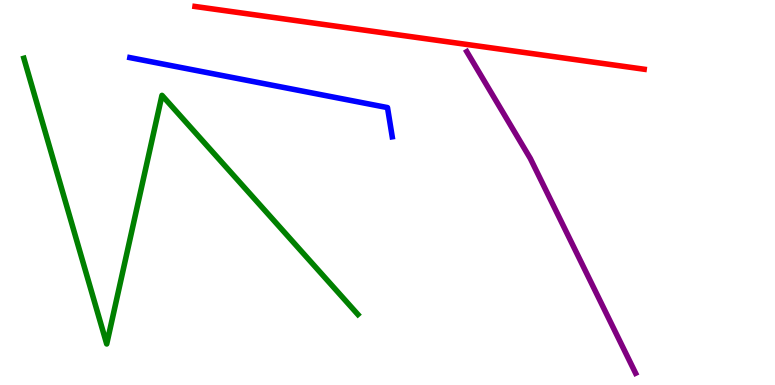[{'lines': ['blue', 'red'], 'intersections': []}, {'lines': ['green', 'red'], 'intersections': []}, {'lines': ['purple', 'red'], 'intersections': []}, {'lines': ['blue', 'green'], 'intersections': []}, {'lines': ['blue', 'purple'], 'intersections': []}, {'lines': ['green', 'purple'], 'intersections': []}]